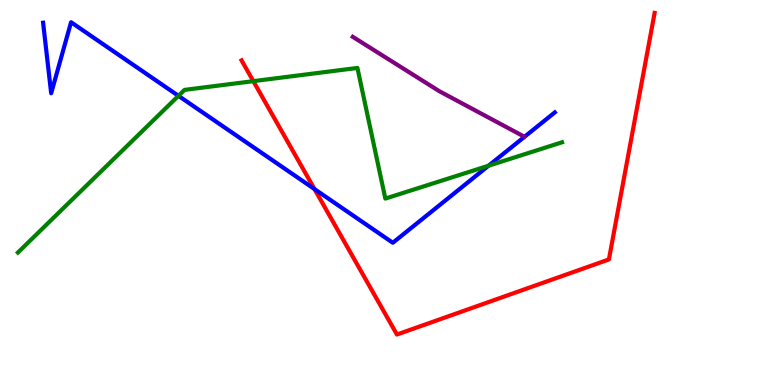[{'lines': ['blue', 'red'], 'intersections': [{'x': 4.06, 'y': 5.09}]}, {'lines': ['green', 'red'], 'intersections': [{'x': 3.27, 'y': 7.89}]}, {'lines': ['purple', 'red'], 'intersections': []}, {'lines': ['blue', 'green'], 'intersections': [{'x': 2.3, 'y': 7.51}, {'x': 6.3, 'y': 5.7}]}, {'lines': ['blue', 'purple'], 'intersections': []}, {'lines': ['green', 'purple'], 'intersections': []}]